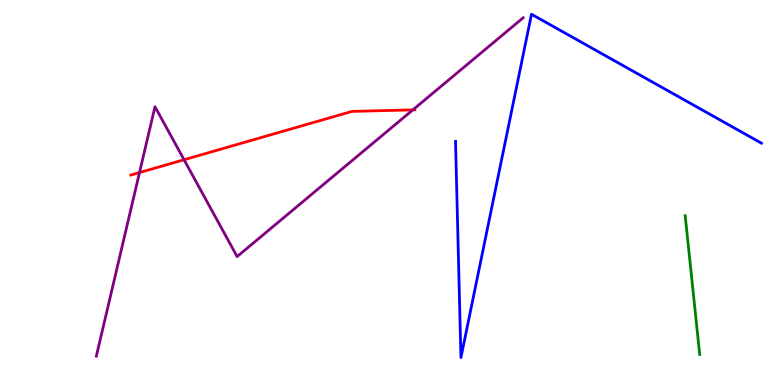[{'lines': ['blue', 'red'], 'intersections': []}, {'lines': ['green', 'red'], 'intersections': []}, {'lines': ['purple', 'red'], 'intersections': [{'x': 1.8, 'y': 5.52}, {'x': 2.37, 'y': 5.85}, {'x': 5.33, 'y': 7.15}]}, {'lines': ['blue', 'green'], 'intersections': []}, {'lines': ['blue', 'purple'], 'intersections': []}, {'lines': ['green', 'purple'], 'intersections': []}]